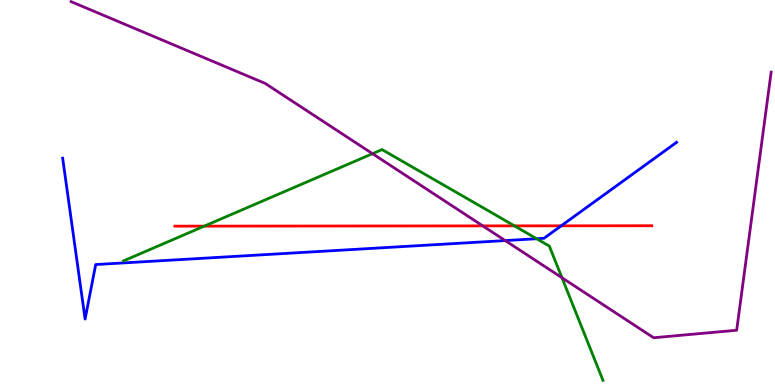[{'lines': ['blue', 'red'], 'intersections': [{'x': 7.24, 'y': 4.13}]}, {'lines': ['green', 'red'], 'intersections': [{'x': 2.64, 'y': 4.13}, {'x': 6.64, 'y': 4.13}]}, {'lines': ['purple', 'red'], 'intersections': [{'x': 6.23, 'y': 4.13}]}, {'lines': ['blue', 'green'], 'intersections': [{'x': 6.92, 'y': 3.8}]}, {'lines': ['blue', 'purple'], 'intersections': [{'x': 6.52, 'y': 3.75}]}, {'lines': ['green', 'purple'], 'intersections': [{'x': 4.81, 'y': 6.01}, {'x': 7.25, 'y': 2.79}]}]